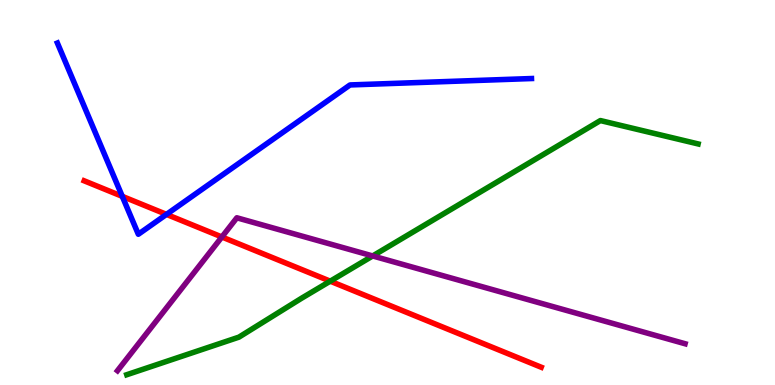[{'lines': ['blue', 'red'], 'intersections': [{'x': 1.58, 'y': 4.9}, {'x': 2.15, 'y': 4.43}]}, {'lines': ['green', 'red'], 'intersections': [{'x': 4.26, 'y': 2.7}]}, {'lines': ['purple', 'red'], 'intersections': [{'x': 2.86, 'y': 3.84}]}, {'lines': ['blue', 'green'], 'intersections': []}, {'lines': ['blue', 'purple'], 'intersections': []}, {'lines': ['green', 'purple'], 'intersections': [{'x': 4.81, 'y': 3.35}]}]